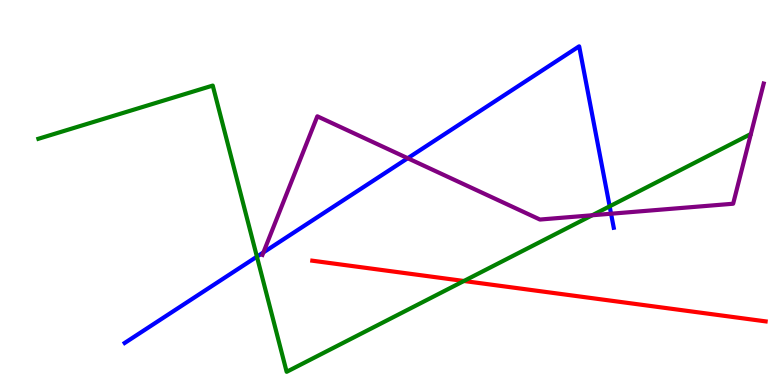[{'lines': ['blue', 'red'], 'intersections': []}, {'lines': ['green', 'red'], 'intersections': [{'x': 5.99, 'y': 2.7}]}, {'lines': ['purple', 'red'], 'intersections': []}, {'lines': ['blue', 'green'], 'intersections': [{'x': 3.32, 'y': 3.33}, {'x': 7.87, 'y': 4.64}]}, {'lines': ['blue', 'purple'], 'intersections': [{'x': 3.4, 'y': 3.44}, {'x': 5.26, 'y': 5.89}, {'x': 7.88, 'y': 4.45}]}, {'lines': ['green', 'purple'], 'intersections': [{'x': 7.64, 'y': 4.41}]}]